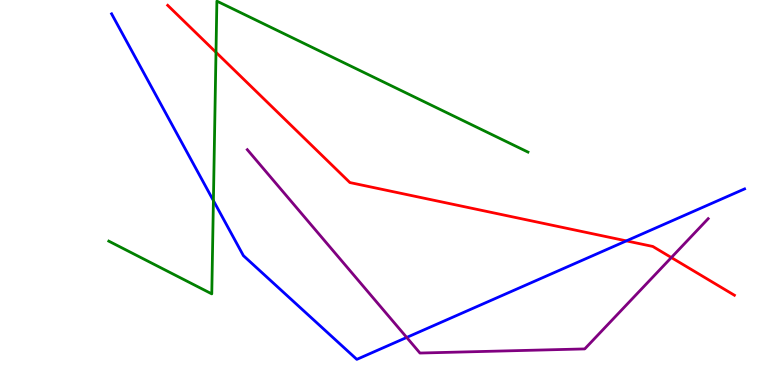[{'lines': ['blue', 'red'], 'intersections': [{'x': 8.08, 'y': 3.74}]}, {'lines': ['green', 'red'], 'intersections': [{'x': 2.79, 'y': 8.64}]}, {'lines': ['purple', 'red'], 'intersections': [{'x': 8.66, 'y': 3.31}]}, {'lines': ['blue', 'green'], 'intersections': [{'x': 2.75, 'y': 4.79}]}, {'lines': ['blue', 'purple'], 'intersections': [{'x': 5.25, 'y': 1.24}]}, {'lines': ['green', 'purple'], 'intersections': []}]